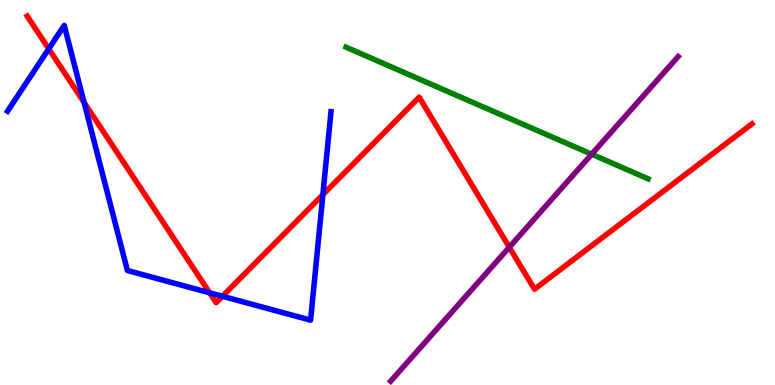[{'lines': ['blue', 'red'], 'intersections': [{'x': 0.629, 'y': 8.73}, {'x': 1.09, 'y': 7.34}, {'x': 2.7, 'y': 2.39}, {'x': 2.87, 'y': 2.3}, {'x': 4.17, 'y': 4.94}]}, {'lines': ['green', 'red'], 'intersections': []}, {'lines': ['purple', 'red'], 'intersections': [{'x': 6.57, 'y': 3.58}]}, {'lines': ['blue', 'green'], 'intersections': []}, {'lines': ['blue', 'purple'], 'intersections': []}, {'lines': ['green', 'purple'], 'intersections': [{'x': 7.63, 'y': 5.99}]}]